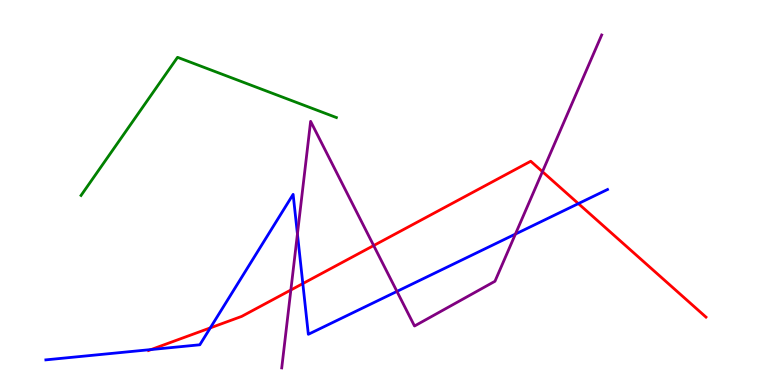[{'lines': ['blue', 'red'], 'intersections': [{'x': 1.95, 'y': 0.921}, {'x': 2.71, 'y': 1.48}, {'x': 3.91, 'y': 2.63}, {'x': 7.46, 'y': 4.71}]}, {'lines': ['green', 'red'], 'intersections': []}, {'lines': ['purple', 'red'], 'intersections': [{'x': 3.75, 'y': 2.47}, {'x': 4.82, 'y': 3.62}, {'x': 7.0, 'y': 5.54}]}, {'lines': ['blue', 'green'], 'intersections': []}, {'lines': ['blue', 'purple'], 'intersections': [{'x': 3.84, 'y': 3.92}, {'x': 5.12, 'y': 2.43}, {'x': 6.65, 'y': 3.92}]}, {'lines': ['green', 'purple'], 'intersections': []}]